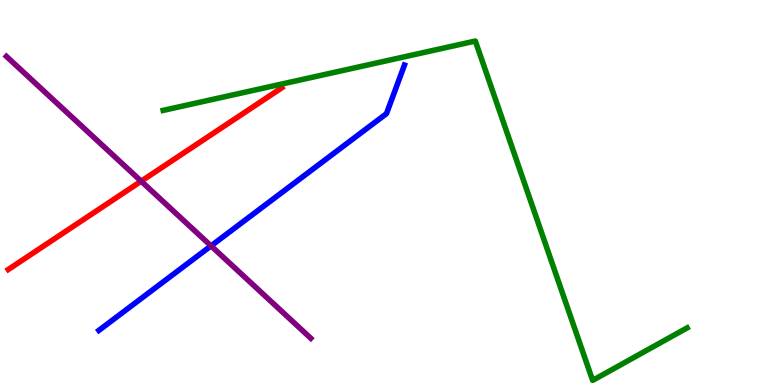[{'lines': ['blue', 'red'], 'intersections': []}, {'lines': ['green', 'red'], 'intersections': []}, {'lines': ['purple', 'red'], 'intersections': [{'x': 1.82, 'y': 5.29}]}, {'lines': ['blue', 'green'], 'intersections': []}, {'lines': ['blue', 'purple'], 'intersections': [{'x': 2.72, 'y': 3.61}]}, {'lines': ['green', 'purple'], 'intersections': []}]